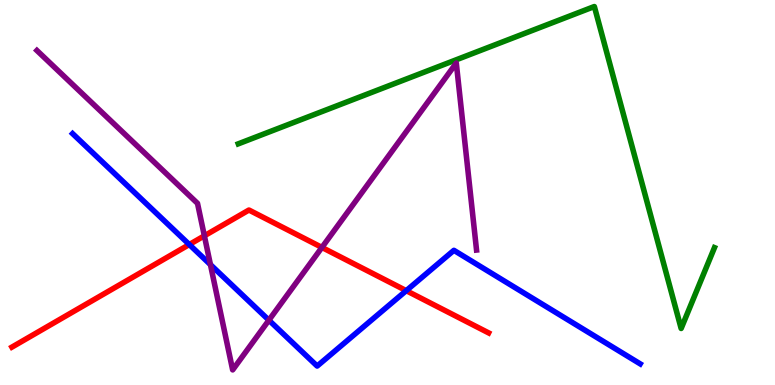[{'lines': ['blue', 'red'], 'intersections': [{'x': 2.44, 'y': 3.65}, {'x': 5.24, 'y': 2.45}]}, {'lines': ['green', 'red'], 'intersections': []}, {'lines': ['purple', 'red'], 'intersections': [{'x': 2.64, 'y': 3.87}, {'x': 4.15, 'y': 3.57}]}, {'lines': ['blue', 'green'], 'intersections': []}, {'lines': ['blue', 'purple'], 'intersections': [{'x': 2.72, 'y': 3.13}, {'x': 3.47, 'y': 1.68}]}, {'lines': ['green', 'purple'], 'intersections': []}]